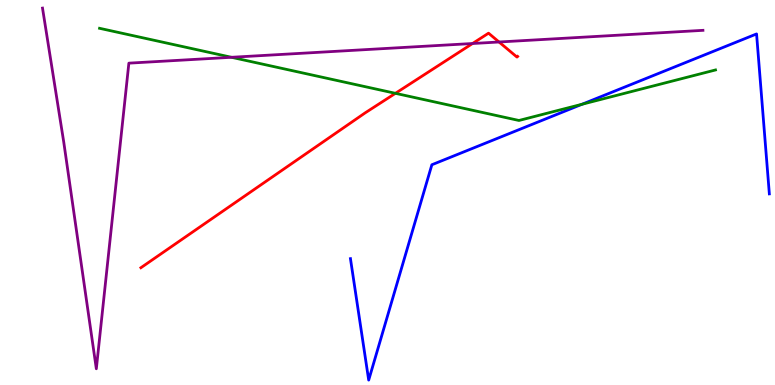[{'lines': ['blue', 'red'], 'intersections': []}, {'lines': ['green', 'red'], 'intersections': [{'x': 5.1, 'y': 7.58}]}, {'lines': ['purple', 'red'], 'intersections': [{'x': 6.1, 'y': 8.87}, {'x': 6.44, 'y': 8.91}]}, {'lines': ['blue', 'green'], 'intersections': [{'x': 7.51, 'y': 7.29}]}, {'lines': ['blue', 'purple'], 'intersections': []}, {'lines': ['green', 'purple'], 'intersections': [{'x': 2.99, 'y': 8.51}]}]